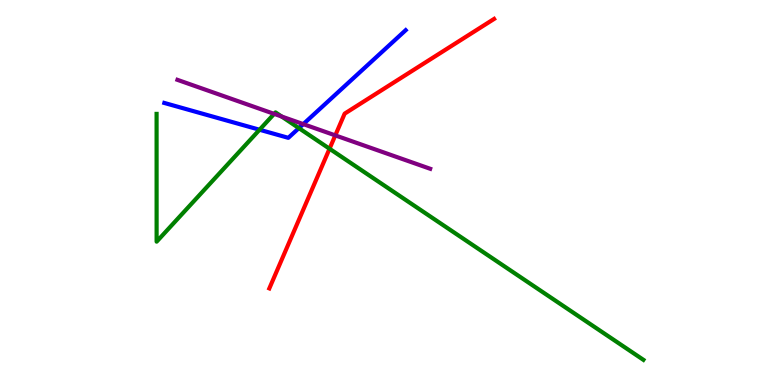[{'lines': ['blue', 'red'], 'intersections': []}, {'lines': ['green', 'red'], 'intersections': [{'x': 4.25, 'y': 6.14}]}, {'lines': ['purple', 'red'], 'intersections': [{'x': 4.33, 'y': 6.48}]}, {'lines': ['blue', 'green'], 'intersections': [{'x': 3.35, 'y': 6.63}, {'x': 3.86, 'y': 6.67}]}, {'lines': ['blue', 'purple'], 'intersections': [{'x': 3.91, 'y': 6.78}]}, {'lines': ['green', 'purple'], 'intersections': [{'x': 3.54, 'y': 7.04}, {'x': 3.63, 'y': 6.97}]}]